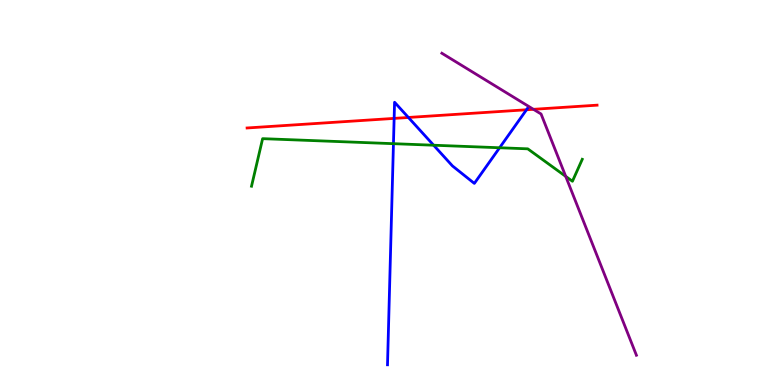[{'lines': ['blue', 'red'], 'intersections': [{'x': 5.09, 'y': 6.92}, {'x': 5.27, 'y': 6.95}, {'x': 6.79, 'y': 7.15}]}, {'lines': ['green', 'red'], 'intersections': []}, {'lines': ['purple', 'red'], 'intersections': [{'x': 6.88, 'y': 7.16}]}, {'lines': ['blue', 'green'], 'intersections': [{'x': 5.08, 'y': 6.27}, {'x': 5.6, 'y': 6.23}, {'x': 6.45, 'y': 6.16}]}, {'lines': ['blue', 'purple'], 'intersections': []}, {'lines': ['green', 'purple'], 'intersections': [{'x': 7.3, 'y': 5.42}]}]